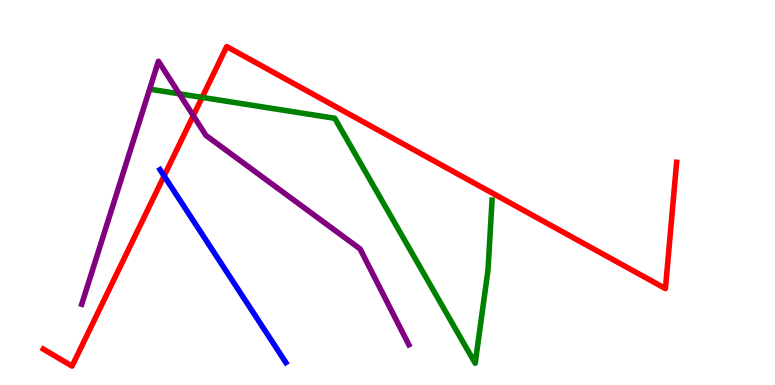[{'lines': ['blue', 'red'], 'intersections': [{'x': 2.12, 'y': 5.43}]}, {'lines': ['green', 'red'], 'intersections': [{'x': 2.61, 'y': 7.47}]}, {'lines': ['purple', 'red'], 'intersections': [{'x': 2.49, 'y': 7.0}]}, {'lines': ['blue', 'green'], 'intersections': []}, {'lines': ['blue', 'purple'], 'intersections': []}, {'lines': ['green', 'purple'], 'intersections': [{'x': 2.31, 'y': 7.56}]}]